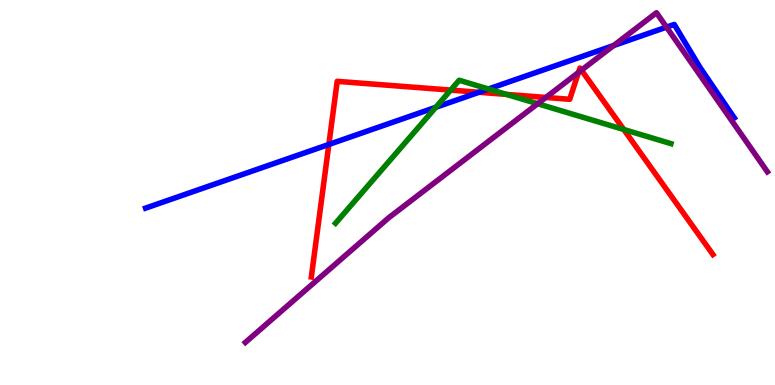[{'lines': ['blue', 'red'], 'intersections': [{'x': 4.24, 'y': 6.25}, {'x': 6.18, 'y': 7.6}]}, {'lines': ['green', 'red'], 'intersections': [{'x': 5.82, 'y': 7.66}, {'x': 6.54, 'y': 7.55}, {'x': 8.05, 'y': 6.64}]}, {'lines': ['purple', 'red'], 'intersections': [{'x': 7.04, 'y': 7.47}, {'x': 7.46, 'y': 8.12}, {'x': 7.5, 'y': 8.18}]}, {'lines': ['blue', 'green'], 'intersections': [{'x': 5.62, 'y': 7.21}, {'x': 6.3, 'y': 7.69}]}, {'lines': ['blue', 'purple'], 'intersections': [{'x': 7.92, 'y': 8.82}, {'x': 8.6, 'y': 9.3}]}, {'lines': ['green', 'purple'], 'intersections': [{'x': 6.94, 'y': 7.31}]}]